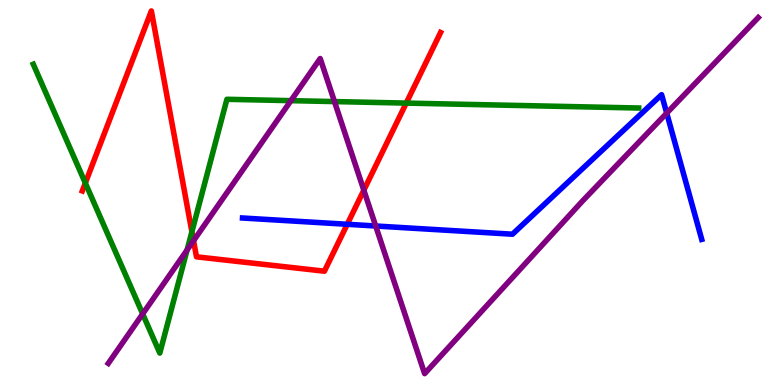[{'lines': ['blue', 'red'], 'intersections': [{'x': 4.48, 'y': 4.17}]}, {'lines': ['green', 'red'], 'intersections': [{'x': 1.1, 'y': 5.25}, {'x': 2.48, 'y': 3.98}, {'x': 5.24, 'y': 7.32}]}, {'lines': ['purple', 'red'], 'intersections': [{'x': 2.5, 'y': 3.75}, {'x': 4.69, 'y': 5.06}]}, {'lines': ['blue', 'green'], 'intersections': []}, {'lines': ['blue', 'purple'], 'intersections': [{'x': 4.85, 'y': 4.13}, {'x': 8.6, 'y': 7.06}]}, {'lines': ['green', 'purple'], 'intersections': [{'x': 1.84, 'y': 1.85}, {'x': 2.41, 'y': 3.51}, {'x': 3.75, 'y': 7.39}, {'x': 4.32, 'y': 7.36}]}]